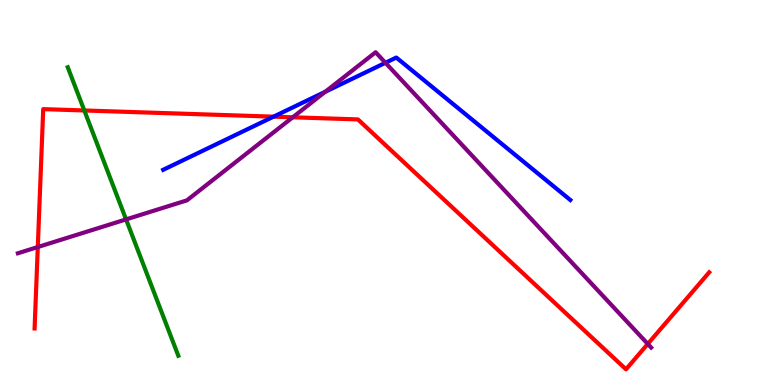[{'lines': ['blue', 'red'], 'intersections': [{'x': 3.53, 'y': 6.97}]}, {'lines': ['green', 'red'], 'intersections': [{'x': 1.09, 'y': 7.13}]}, {'lines': ['purple', 'red'], 'intersections': [{'x': 0.488, 'y': 3.58}, {'x': 3.78, 'y': 6.95}, {'x': 8.36, 'y': 1.07}]}, {'lines': ['blue', 'green'], 'intersections': []}, {'lines': ['blue', 'purple'], 'intersections': [{'x': 4.2, 'y': 7.62}, {'x': 4.97, 'y': 8.37}]}, {'lines': ['green', 'purple'], 'intersections': [{'x': 1.63, 'y': 4.3}]}]